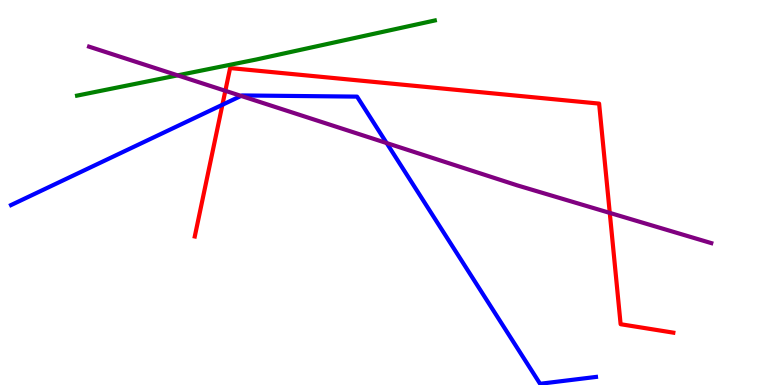[{'lines': ['blue', 'red'], 'intersections': [{'x': 2.87, 'y': 7.28}]}, {'lines': ['green', 'red'], 'intersections': []}, {'lines': ['purple', 'red'], 'intersections': [{'x': 2.91, 'y': 7.64}, {'x': 7.87, 'y': 4.47}]}, {'lines': ['blue', 'green'], 'intersections': []}, {'lines': ['blue', 'purple'], 'intersections': [{'x': 3.11, 'y': 7.51}, {'x': 4.99, 'y': 6.28}]}, {'lines': ['green', 'purple'], 'intersections': [{'x': 2.29, 'y': 8.04}]}]